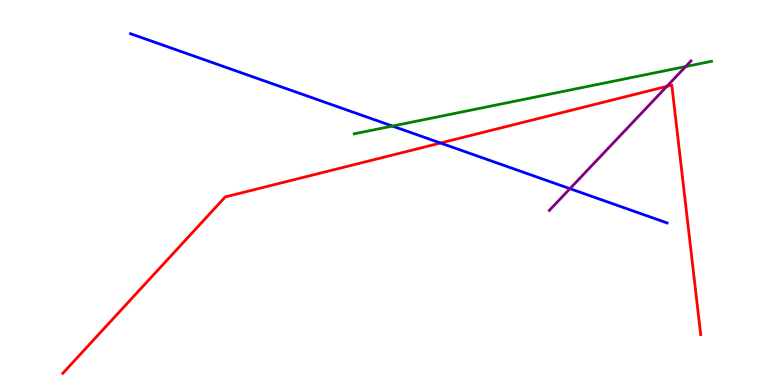[{'lines': ['blue', 'red'], 'intersections': [{'x': 5.68, 'y': 6.29}]}, {'lines': ['green', 'red'], 'intersections': []}, {'lines': ['purple', 'red'], 'intersections': [{'x': 8.61, 'y': 7.76}]}, {'lines': ['blue', 'green'], 'intersections': [{'x': 5.06, 'y': 6.73}]}, {'lines': ['blue', 'purple'], 'intersections': [{'x': 7.35, 'y': 5.1}]}, {'lines': ['green', 'purple'], 'intersections': [{'x': 8.85, 'y': 8.27}]}]